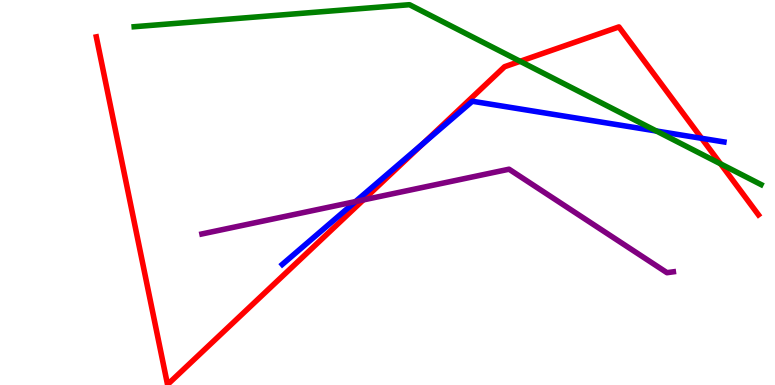[{'lines': ['blue', 'red'], 'intersections': [{'x': 5.46, 'y': 6.28}, {'x': 9.05, 'y': 6.41}]}, {'lines': ['green', 'red'], 'intersections': [{'x': 6.71, 'y': 8.41}, {'x': 9.3, 'y': 5.74}]}, {'lines': ['purple', 'red'], 'intersections': [{'x': 4.69, 'y': 4.81}]}, {'lines': ['blue', 'green'], 'intersections': [{'x': 8.47, 'y': 6.6}]}, {'lines': ['blue', 'purple'], 'intersections': [{'x': 4.59, 'y': 4.76}]}, {'lines': ['green', 'purple'], 'intersections': []}]